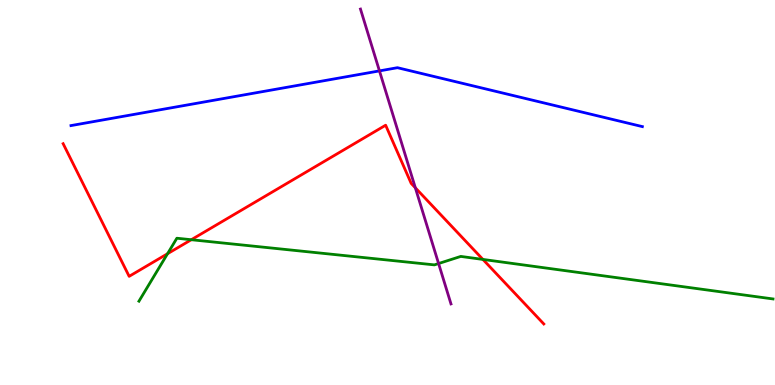[{'lines': ['blue', 'red'], 'intersections': []}, {'lines': ['green', 'red'], 'intersections': [{'x': 2.16, 'y': 3.41}, {'x': 2.47, 'y': 3.77}, {'x': 6.23, 'y': 3.26}]}, {'lines': ['purple', 'red'], 'intersections': [{'x': 5.36, 'y': 5.12}]}, {'lines': ['blue', 'green'], 'intersections': []}, {'lines': ['blue', 'purple'], 'intersections': [{'x': 4.9, 'y': 8.16}]}, {'lines': ['green', 'purple'], 'intersections': [{'x': 5.66, 'y': 3.15}]}]